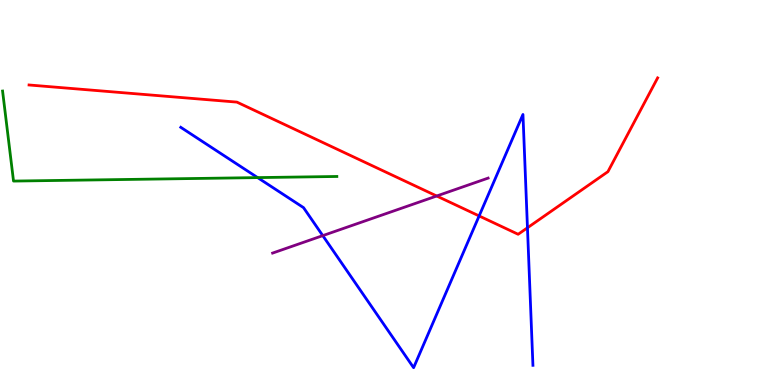[{'lines': ['blue', 'red'], 'intersections': [{'x': 6.18, 'y': 4.39}, {'x': 6.81, 'y': 4.08}]}, {'lines': ['green', 'red'], 'intersections': []}, {'lines': ['purple', 'red'], 'intersections': [{'x': 5.63, 'y': 4.91}]}, {'lines': ['blue', 'green'], 'intersections': [{'x': 3.32, 'y': 5.39}]}, {'lines': ['blue', 'purple'], 'intersections': [{'x': 4.16, 'y': 3.88}]}, {'lines': ['green', 'purple'], 'intersections': []}]